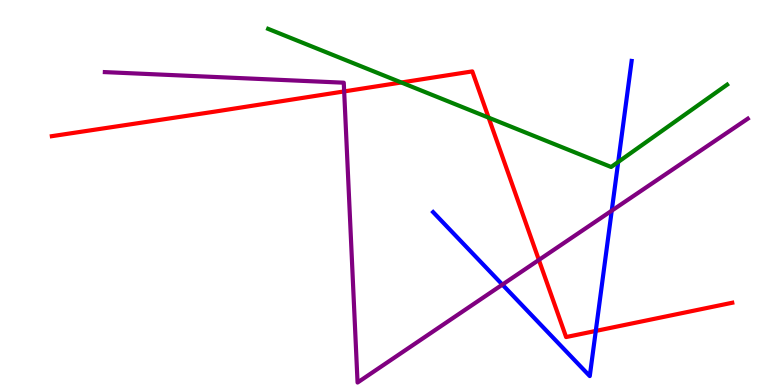[{'lines': ['blue', 'red'], 'intersections': [{'x': 7.69, 'y': 1.4}]}, {'lines': ['green', 'red'], 'intersections': [{'x': 5.18, 'y': 7.86}, {'x': 6.3, 'y': 6.94}]}, {'lines': ['purple', 'red'], 'intersections': [{'x': 4.44, 'y': 7.63}, {'x': 6.95, 'y': 3.25}]}, {'lines': ['blue', 'green'], 'intersections': [{'x': 7.98, 'y': 5.79}]}, {'lines': ['blue', 'purple'], 'intersections': [{'x': 6.48, 'y': 2.61}, {'x': 7.89, 'y': 4.53}]}, {'lines': ['green', 'purple'], 'intersections': []}]